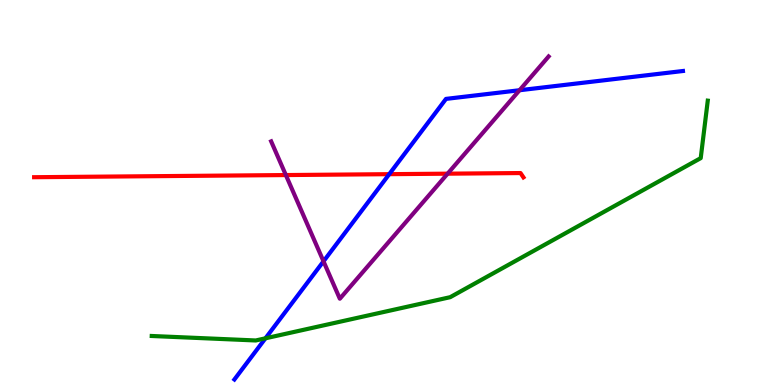[{'lines': ['blue', 'red'], 'intersections': [{'x': 5.02, 'y': 5.48}]}, {'lines': ['green', 'red'], 'intersections': []}, {'lines': ['purple', 'red'], 'intersections': [{'x': 3.69, 'y': 5.45}, {'x': 5.78, 'y': 5.49}]}, {'lines': ['blue', 'green'], 'intersections': [{'x': 3.43, 'y': 1.21}]}, {'lines': ['blue', 'purple'], 'intersections': [{'x': 4.17, 'y': 3.21}, {'x': 6.7, 'y': 7.66}]}, {'lines': ['green', 'purple'], 'intersections': []}]